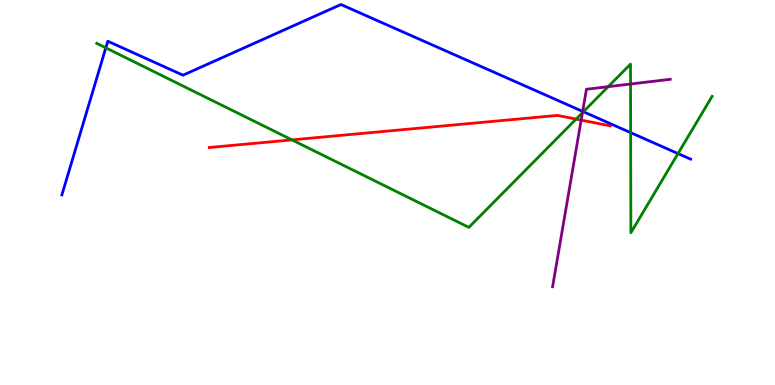[{'lines': ['blue', 'red'], 'intersections': []}, {'lines': ['green', 'red'], 'intersections': [{'x': 3.77, 'y': 6.37}, {'x': 7.43, 'y': 6.91}]}, {'lines': ['purple', 'red'], 'intersections': [{'x': 7.5, 'y': 6.88}]}, {'lines': ['blue', 'green'], 'intersections': [{'x': 1.37, 'y': 8.76}, {'x': 7.53, 'y': 7.1}, {'x': 8.14, 'y': 6.55}, {'x': 8.75, 'y': 6.01}]}, {'lines': ['blue', 'purple'], 'intersections': [{'x': 7.52, 'y': 7.11}]}, {'lines': ['green', 'purple'], 'intersections': [{'x': 7.52, 'y': 7.07}, {'x': 7.85, 'y': 7.75}, {'x': 8.14, 'y': 7.82}]}]